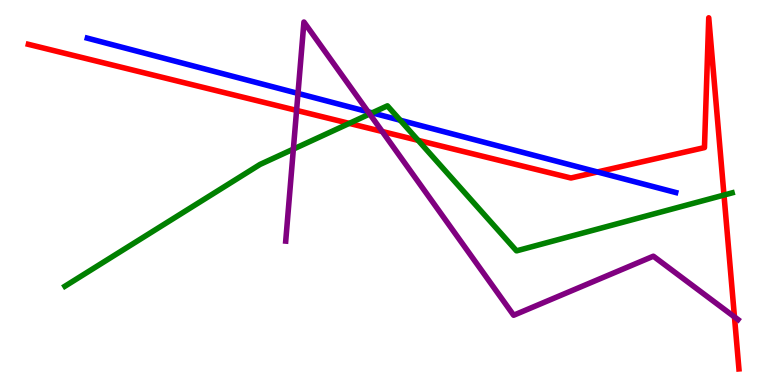[{'lines': ['blue', 'red'], 'intersections': [{'x': 7.71, 'y': 5.53}]}, {'lines': ['green', 'red'], 'intersections': [{'x': 4.51, 'y': 6.8}, {'x': 5.4, 'y': 6.35}, {'x': 9.34, 'y': 4.93}]}, {'lines': ['purple', 'red'], 'intersections': [{'x': 3.83, 'y': 7.13}, {'x': 4.93, 'y': 6.58}, {'x': 9.48, 'y': 1.77}]}, {'lines': ['blue', 'green'], 'intersections': [{'x': 4.8, 'y': 7.07}, {'x': 5.16, 'y': 6.88}]}, {'lines': ['blue', 'purple'], 'intersections': [{'x': 3.85, 'y': 7.57}, {'x': 4.75, 'y': 7.1}]}, {'lines': ['green', 'purple'], 'intersections': [{'x': 3.79, 'y': 6.13}, {'x': 4.77, 'y': 7.04}]}]